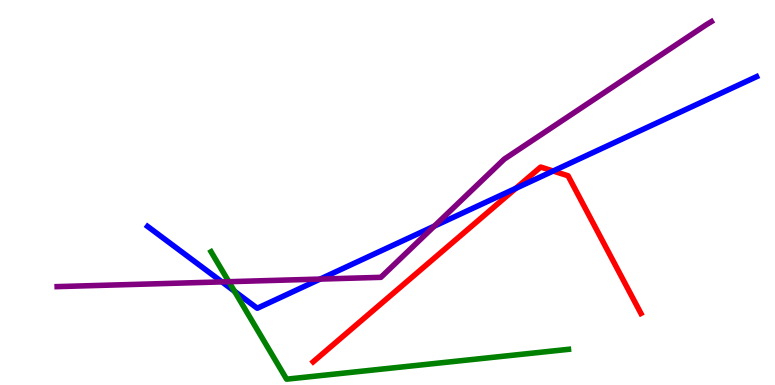[{'lines': ['blue', 'red'], 'intersections': [{'x': 6.66, 'y': 5.11}, {'x': 7.14, 'y': 5.56}]}, {'lines': ['green', 'red'], 'intersections': []}, {'lines': ['purple', 'red'], 'intersections': []}, {'lines': ['blue', 'green'], 'intersections': [{'x': 3.03, 'y': 2.44}]}, {'lines': ['blue', 'purple'], 'intersections': [{'x': 2.86, 'y': 2.68}, {'x': 4.13, 'y': 2.75}, {'x': 5.6, 'y': 4.13}]}, {'lines': ['green', 'purple'], 'intersections': [{'x': 2.95, 'y': 2.68}]}]